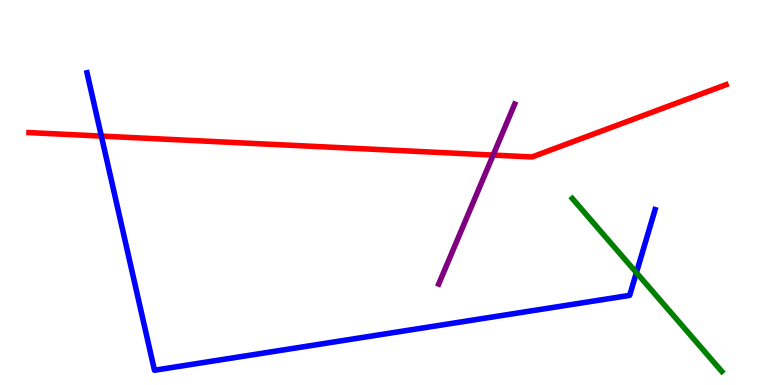[{'lines': ['blue', 'red'], 'intersections': [{'x': 1.31, 'y': 6.47}]}, {'lines': ['green', 'red'], 'intersections': []}, {'lines': ['purple', 'red'], 'intersections': [{'x': 6.36, 'y': 5.97}]}, {'lines': ['blue', 'green'], 'intersections': [{'x': 8.21, 'y': 2.92}]}, {'lines': ['blue', 'purple'], 'intersections': []}, {'lines': ['green', 'purple'], 'intersections': []}]